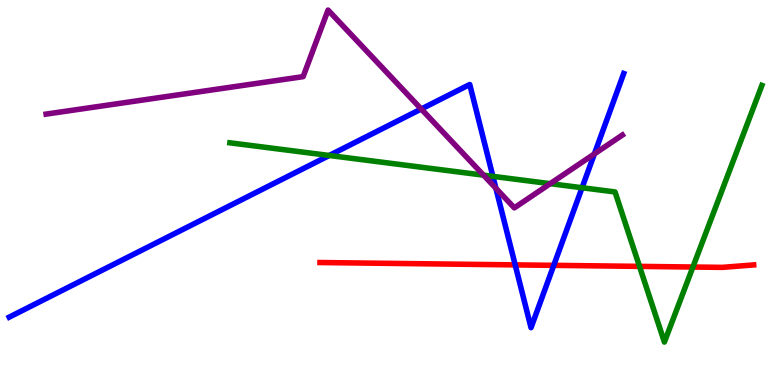[{'lines': ['blue', 'red'], 'intersections': [{'x': 6.65, 'y': 3.12}, {'x': 7.15, 'y': 3.11}]}, {'lines': ['green', 'red'], 'intersections': [{'x': 8.25, 'y': 3.08}, {'x': 8.94, 'y': 3.06}]}, {'lines': ['purple', 'red'], 'intersections': []}, {'lines': ['blue', 'green'], 'intersections': [{'x': 4.25, 'y': 5.96}, {'x': 6.36, 'y': 5.42}, {'x': 7.51, 'y': 5.12}]}, {'lines': ['blue', 'purple'], 'intersections': [{'x': 5.44, 'y': 7.17}, {'x': 6.4, 'y': 5.11}, {'x': 7.67, 'y': 6.0}]}, {'lines': ['green', 'purple'], 'intersections': [{'x': 6.24, 'y': 5.45}, {'x': 7.1, 'y': 5.23}]}]